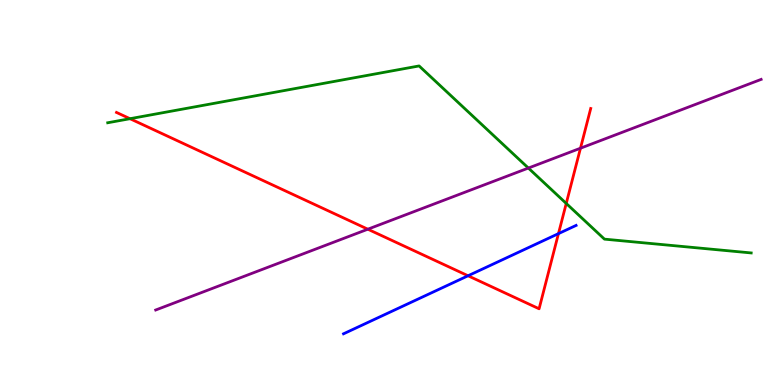[{'lines': ['blue', 'red'], 'intersections': [{'x': 6.04, 'y': 2.84}, {'x': 7.21, 'y': 3.93}]}, {'lines': ['green', 'red'], 'intersections': [{'x': 1.68, 'y': 6.92}, {'x': 7.31, 'y': 4.72}]}, {'lines': ['purple', 'red'], 'intersections': [{'x': 4.75, 'y': 4.05}, {'x': 7.49, 'y': 6.15}]}, {'lines': ['blue', 'green'], 'intersections': []}, {'lines': ['blue', 'purple'], 'intersections': []}, {'lines': ['green', 'purple'], 'intersections': [{'x': 6.82, 'y': 5.63}]}]